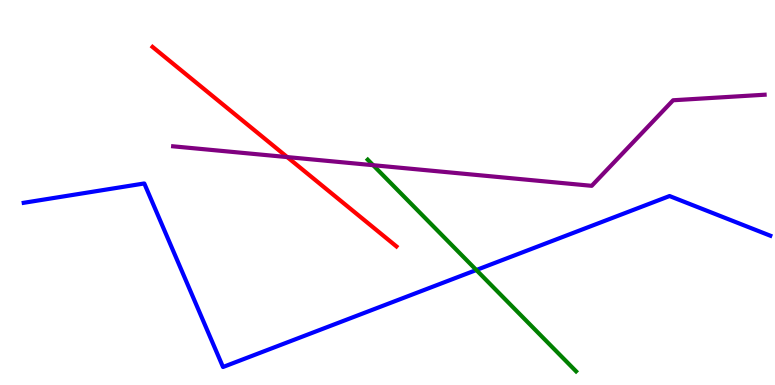[{'lines': ['blue', 'red'], 'intersections': []}, {'lines': ['green', 'red'], 'intersections': []}, {'lines': ['purple', 'red'], 'intersections': [{'x': 3.71, 'y': 5.92}]}, {'lines': ['blue', 'green'], 'intersections': [{'x': 6.15, 'y': 2.99}]}, {'lines': ['blue', 'purple'], 'intersections': []}, {'lines': ['green', 'purple'], 'intersections': [{'x': 4.81, 'y': 5.71}]}]